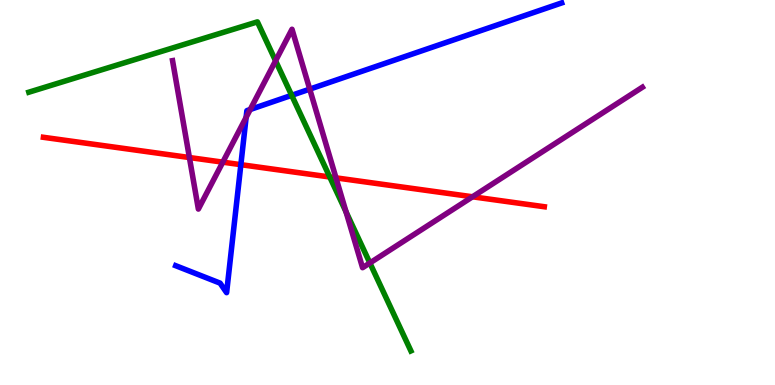[{'lines': ['blue', 'red'], 'intersections': [{'x': 3.11, 'y': 5.72}]}, {'lines': ['green', 'red'], 'intersections': [{'x': 4.26, 'y': 5.4}]}, {'lines': ['purple', 'red'], 'intersections': [{'x': 2.44, 'y': 5.91}, {'x': 2.87, 'y': 5.79}, {'x': 4.34, 'y': 5.38}, {'x': 6.1, 'y': 4.89}]}, {'lines': ['blue', 'green'], 'intersections': [{'x': 3.76, 'y': 7.52}]}, {'lines': ['blue', 'purple'], 'intersections': [{'x': 3.18, 'y': 6.95}, {'x': 3.23, 'y': 7.16}, {'x': 4.0, 'y': 7.68}]}, {'lines': ['green', 'purple'], 'intersections': [{'x': 3.56, 'y': 8.42}, {'x': 4.47, 'y': 4.5}, {'x': 4.77, 'y': 3.17}]}]